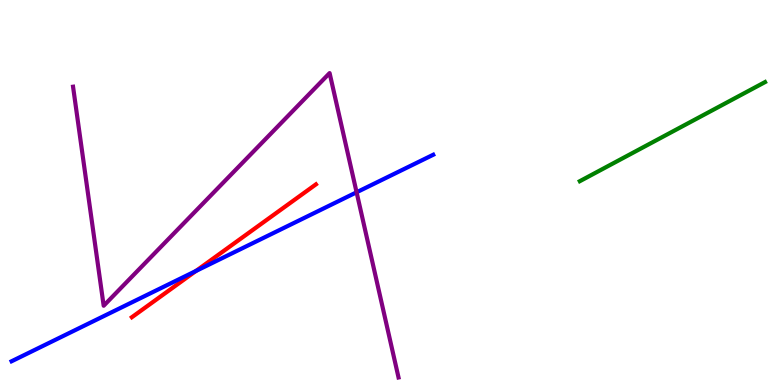[{'lines': ['blue', 'red'], 'intersections': [{'x': 2.53, 'y': 2.96}]}, {'lines': ['green', 'red'], 'intersections': []}, {'lines': ['purple', 'red'], 'intersections': []}, {'lines': ['blue', 'green'], 'intersections': []}, {'lines': ['blue', 'purple'], 'intersections': [{'x': 4.6, 'y': 5.01}]}, {'lines': ['green', 'purple'], 'intersections': []}]